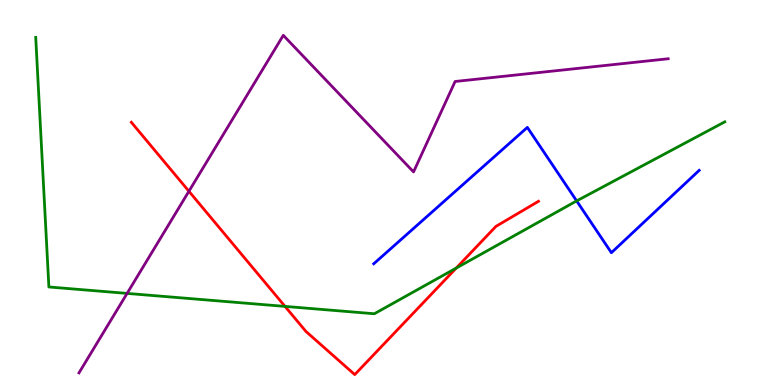[{'lines': ['blue', 'red'], 'intersections': []}, {'lines': ['green', 'red'], 'intersections': [{'x': 3.68, 'y': 2.04}, {'x': 5.89, 'y': 3.04}]}, {'lines': ['purple', 'red'], 'intersections': [{'x': 2.44, 'y': 5.03}]}, {'lines': ['blue', 'green'], 'intersections': [{'x': 7.44, 'y': 4.78}]}, {'lines': ['blue', 'purple'], 'intersections': []}, {'lines': ['green', 'purple'], 'intersections': [{'x': 1.64, 'y': 2.38}]}]